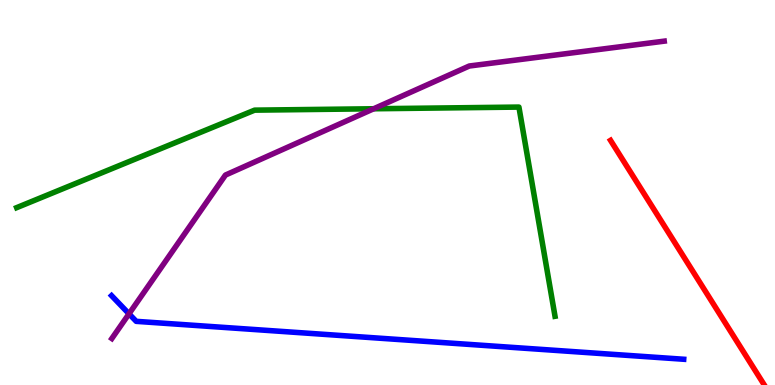[{'lines': ['blue', 'red'], 'intersections': []}, {'lines': ['green', 'red'], 'intersections': []}, {'lines': ['purple', 'red'], 'intersections': []}, {'lines': ['blue', 'green'], 'intersections': []}, {'lines': ['blue', 'purple'], 'intersections': [{'x': 1.66, 'y': 1.85}]}, {'lines': ['green', 'purple'], 'intersections': [{'x': 4.82, 'y': 7.17}]}]